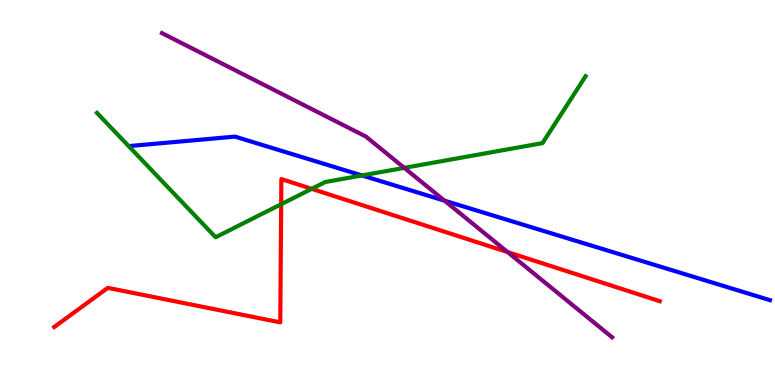[{'lines': ['blue', 'red'], 'intersections': []}, {'lines': ['green', 'red'], 'intersections': [{'x': 3.63, 'y': 4.7}, {'x': 4.02, 'y': 5.09}]}, {'lines': ['purple', 'red'], 'intersections': [{'x': 6.55, 'y': 3.45}]}, {'lines': ['blue', 'green'], 'intersections': [{'x': 4.67, 'y': 5.44}]}, {'lines': ['blue', 'purple'], 'intersections': [{'x': 5.74, 'y': 4.79}]}, {'lines': ['green', 'purple'], 'intersections': [{'x': 5.22, 'y': 5.64}]}]